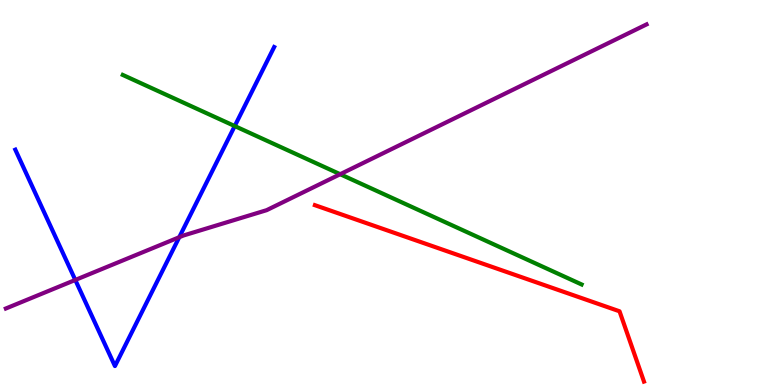[{'lines': ['blue', 'red'], 'intersections': []}, {'lines': ['green', 'red'], 'intersections': []}, {'lines': ['purple', 'red'], 'intersections': []}, {'lines': ['blue', 'green'], 'intersections': [{'x': 3.03, 'y': 6.73}]}, {'lines': ['blue', 'purple'], 'intersections': [{'x': 0.972, 'y': 2.73}, {'x': 2.31, 'y': 3.84}]}, {'lines': ['green', 'purple'], 'intersections': [{'x': 4.39, 'y': 5.47}]}]